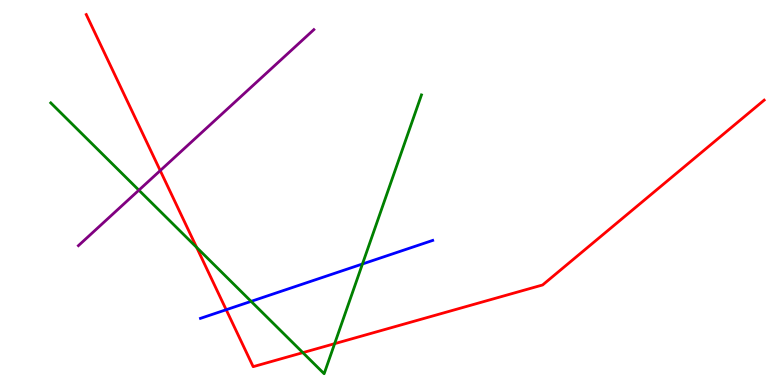[{'lines': ['blue', 'red'], 'intersections': [{'x': 2.92, 'y': 1.96}]}, {'lines': ['green', 'red'], 'intersections': [{'x': 2.54, 'y': 3.57}, {'x': 3.91, 'y': 0.841}, {'x': 4.32, 'y': 1.07}]}, {'lines': ['purple', 'red'], 'intersections': [{'x': 2.07, 'y': 5.57}]}, {'lines': ['blue', 'green'], 'intersections': [{'x': 3.24, 'y': 2.17}, {'x': 4.68, 'y': 3.14}]}, {'lines': ['blue', 'purple'], 'intersections': []}, {'lines': ['green', 'purple'], 'intersections': [{'x': 1.79, 'y': 5.06}]}]